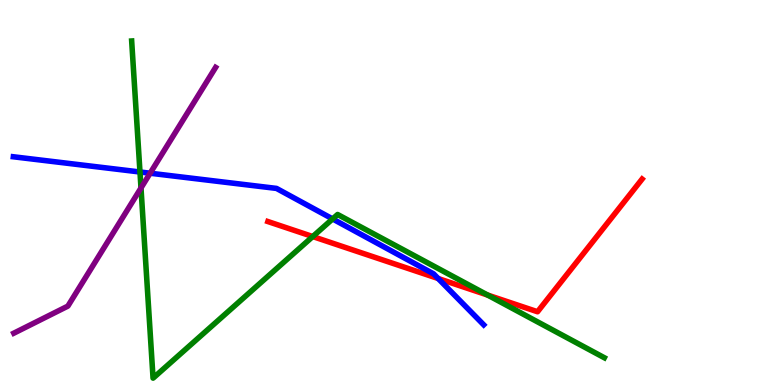[{'lines': ['blue', 'red'], 'intersections': [{'x': 5.65, 'y': 2.77}]}, {'lines': ['green', 'red'], 'intersections': [{'x': 4.04, 'y': 3.86}, {'x': 6.29, 'y': 2.34}]}, {'lines': ['purple', 'red'], 'intersections': []}, {'lines': ['blue', 'green'], 'intersections': [{'x': 1.81, 'y': 5.53}, {'x': 4.29, 'y': 4.31}]}, {'lines': ['blue', 'purple'], 'intersections': [{'x': 1.94, 'y': 5.5}]}, {'lines': ['green', 'purple'], 'intersections': [{'x': 1.82, 'y': 5.12}]}]